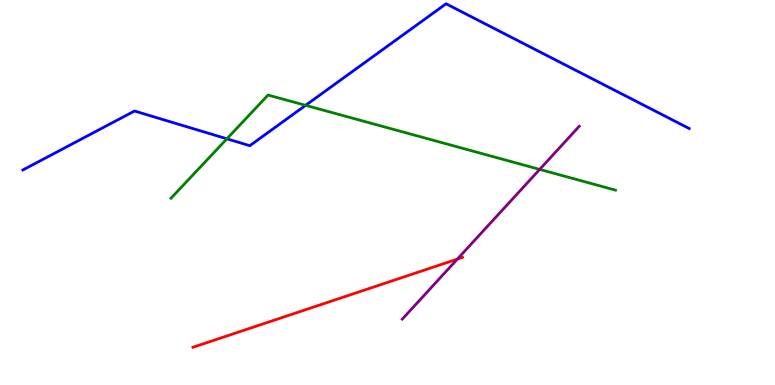[{'lines': ['blue', 'red'], 'intersections': []}, {'lines': ['green', 'red'], 'intersections': []}, {'lines': ['purple', 'red'], 'intersections': [{'x': 5.9, 'y': 3.27}]}, {'lines': ['blue', 'green'], 'intersections': [{'x': 2.93, 'y': 6.39}, {'x': 3.94, 'y': 7.26}]}, {'lines': ['blue', 'purple'], 'intersections': []}, {'lines': ['green', 'purple'], 'intersections': [{'x': 6.96, 'y': 5.6}]}]